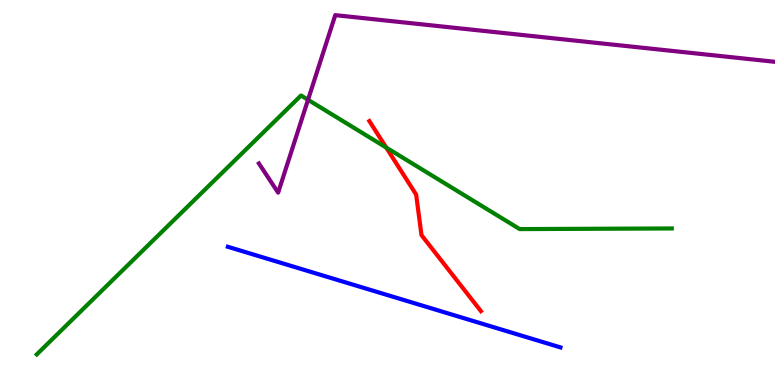[{'lines': ['blue', 'red'], 'intersections': []}, {'lines': ['green', 'red'], 'intersections': [{'x': 4.98, 'y': 6.17}]}, {'lines': ['purple', 'red'], 'intersections': []}, {'lines': ['blue', 'green'], 'intersections': []}, {'lines': ['blue', 'purple'], 'intersections': []}, {'lines': ['green', 'purple'], 'intersections': [{'x': 3.97, 'y': 7.41}]}]